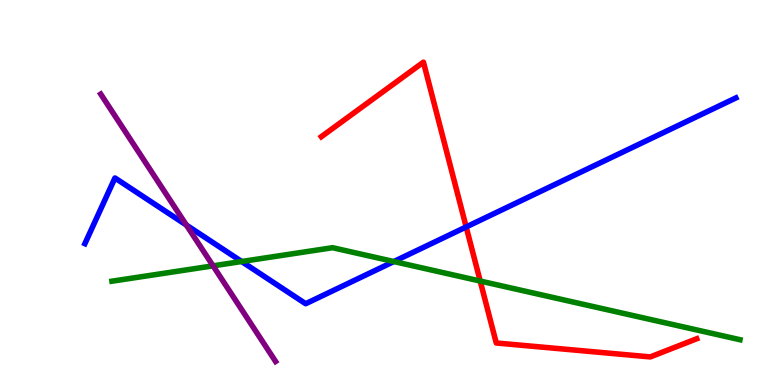[{'lines': ['blue', 'red'], 'intersections': [{'x': 6.02, 'y': 4.11}]}, {'lines': ['green', 'red'], 'intersections': [{'x': 6.2, 'y': 2.7}]}, {'lines': ['purple', 'red'], 'intersections': []}, {'lines': ['blue', 'green'], 'intersections': [{'x': 3.12, 'y': 3.21}, {'x': 5.08, 'y': 3.21}]}, {'lines': ['blue', 'purple'], 'intersections': [{'x': 2.41, 'y': 4.15}]}, {'lines': ['green', 'purple'], 'intersections': [{'x': 2.75, 'y': 3.09}]}]